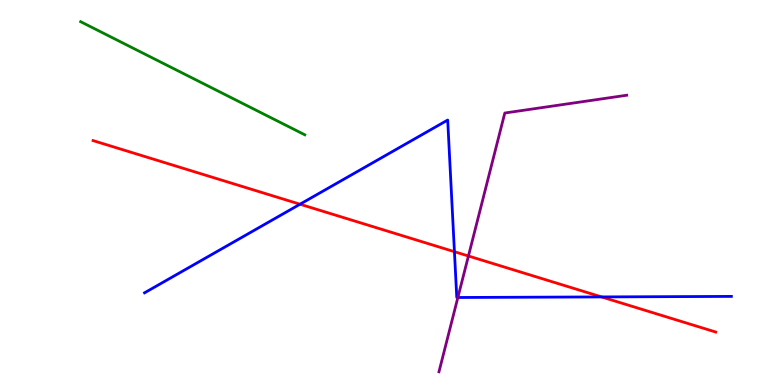[{'lines': ['blue', 'red'], 'intersections': [{'x': 3.87, 'y': 4.7}, {'x': 5.86, 'y': 3.46}, {'x': 7.76, 'y': 2.29}]}, {'lines': ['green', 'red'], 'intersections': []}, {'lines': ['purple', 'red'], 'intersections': [{'x': 6.04, 'y': 3.35}]}, {'lines': ['blue', 'green'], 'intersections': []}, {'lines': ['blue', 'purple'], 'intersections': [{'x': 5.91, 'y': 2.27}]}, {'lines': ['green', 'purple'], 'intersections': []}]